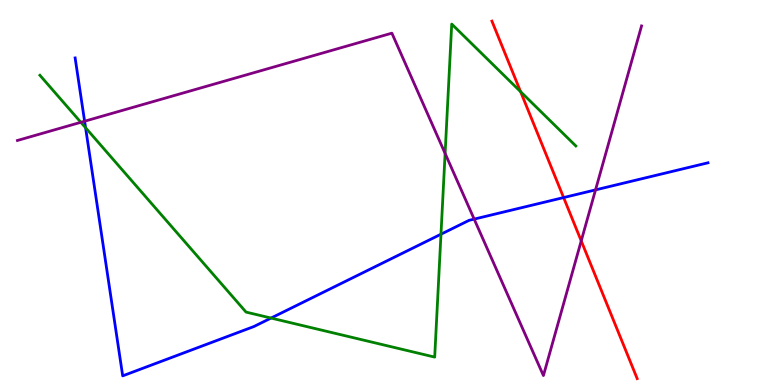[{'lines': ['blue', 'red'], 'intersections': [{'x': 7.27, 'y': 4.87}]}, {'lines': ['green', 'red'], 'intersections': [{'x': 6.72, 'y': 7.62}]}, {'lines': ['purple', 'red'], 'intersections': [{'x': 7.5, 'y': 3.74}]}, {'lines': ['blue', 'green'], 'intersections': [{'x': 1.1, 'y': 6.68}, {'x': 3.5, 'y': 1.74}, {'x': 5.69, 'y': 3.92}]}, {'lines': ['blue', 'purple'], 'intersections': [{'x': 1.09, 'y': 6.85}, {'x': 6.12, 'y': 4.31}, {'x': 7.68, 'y': 5.07}]}, {'lines': ['green', 'purple'], 'intersections': [{'x': 1.04, 'y': 6.82}, {'x': 5.74, 'y': 6.01}]}]